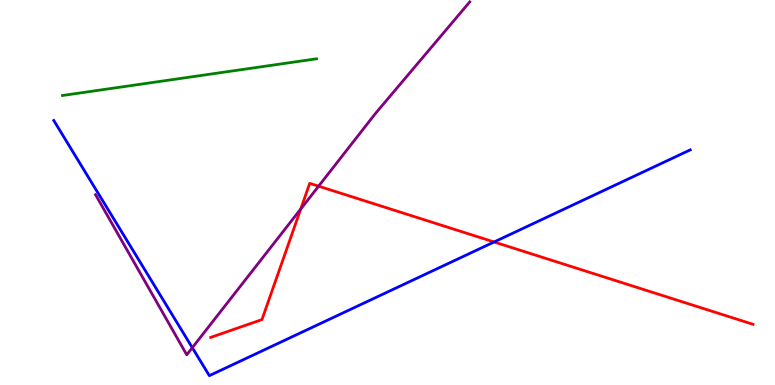[{'lines': ['blue', 'red'], 'intersections': [{'x': 6.38, 'y': 3.71}]}, {'lines': ['green', 'red'], 'intersections': []}, {'lines': ['purple', 'red'], 'intersections': [{'x': 3.88, 'y': 4.57}, {'x': 4.11, 'y': 5.16}]}, {'lines': ['blue', 'green'], 'intersections': []}, {'lines': ['blue', 'purple'], 'intersections': [{'x': 2.48, 'y': 0.969}]}, {'lines': ['green', 'purple'], 'intersections': []}]